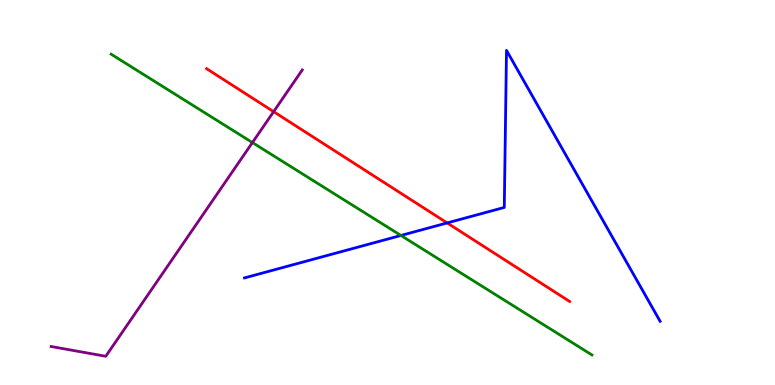[{'lines': ['blue', 'red'], 'intersections': [{'x': 5.77, 'y': 4.21}]}, {'lines': ['green', 'red'], 'intersections': []}, {'lines': ['purple', 'red'], 'intersections': [{'x': 3.53, 'y': 7.1}]}, {'lines': ['blue', 'green'], 'intersections': [{'x': 5.17, 'y': 3.88}]}, {'lines': ['blue', 'purple'], 'intersections': []}, {'lines': ['green', 'purple'], 'intersections': [{'x': 3.26, 'y': 6.3}]}]